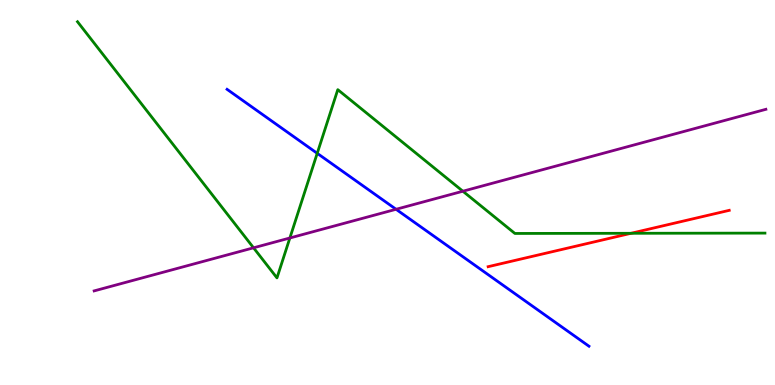[{'lines': ['blue', 'red'], 'intersections': []}, {'lines': ['green', 'red'], 'intersections': [{'x': 8.14, 'y': 3.94}]}, {'lines': ['purple', 'red'], 'intersections': []}, {'lines': ['blue', 'green'], 'intersections': [{'x': 4.09, 'y': 6.02}]}, {'lines': ['blue', 'purple'], 'intersections': [{'x': 5.11, 'y': 4.56}]}, {'lines': ['green', 'purple'], 'intersections': [{'x': 3.27, 'y': 3.56}, {'x': 3.74, 'y': 3.82}, {'x': 5.97, 'y': 5.03}]}]